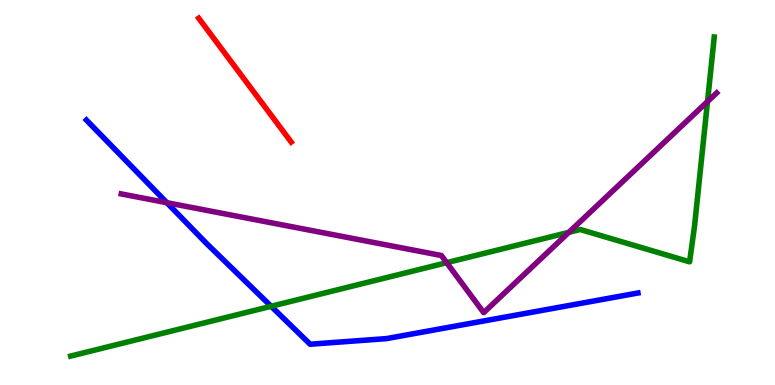[{'lines': ['blue', 'red'], 'intersections': []}, {'lines': ['green', 'red'], 'intersections': []}, {'lines': ['purple', 'red'], 'intersections': []}, {'lines': ['blue', 'green'], 'intersections': [{'x': 3.5, 'y': 2.04}]}, {'lines': ['blue', 'purple'], 'intersections': [{'x': 2.15, 'y': 4.74}]}, {'lines': ['green', 'purple'], 'intersections': [{'x': 5.76, 'y': 3.18}, {'x': 7.34, 'y': 3.96}, {'x': 9.13, 'y': 7.36}]}]